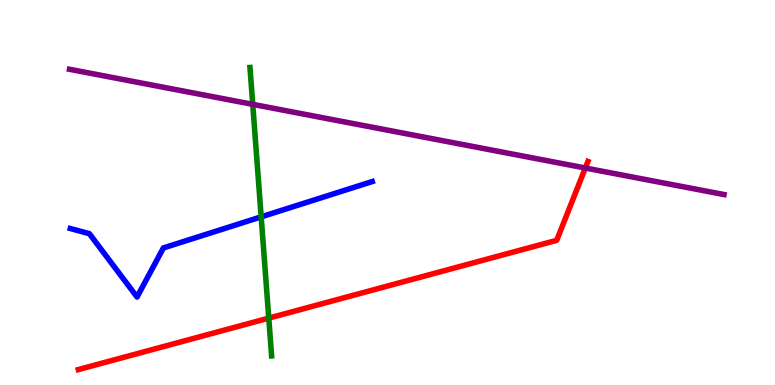[{'lines': ['blue', 'red'], 'intersections': []}, {'lines': ['green', 'red'], 'intersections': [{'x': 3.47, 'y': 1.74}]}, {'lines': ['purple', 'red'], 'intersections': [{'x': 7.55, 'y': 5.64}]}, {'lines': ['blue', 'green'], 'intersections': [{'x': 3.37, 'y': 4.37}]}, {'lines': ['blue', 'purple'], 'intersections': []}, {'lines': ['green', 'purple'], 'intersections': [{'x': 3.26, 'y': 7.29}]}]